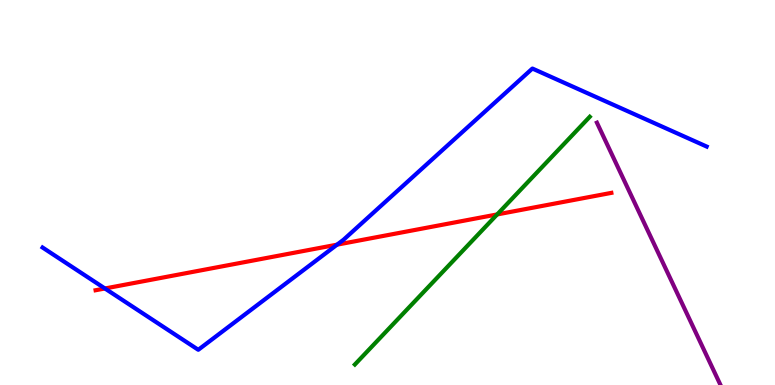[{'lines': ['blue', 'red'], 'intersections': [{'x': 1.35, 'y': 2.51}, {'x': 4.35, 'y': 3.65}]}, {'lines': ['green', 'red'], 'intersections': [{'x': 6.42, 'y': 4.43}]}, {'lines': ['purple', 'red'], 'intersections': []}, {'lines': ['blue', 'green'], 'intersections': []}, {'lines': ['blue', 'purple'], 'intersections': []}, {'lines': ['green', 'purple'], 'intersections': []}]